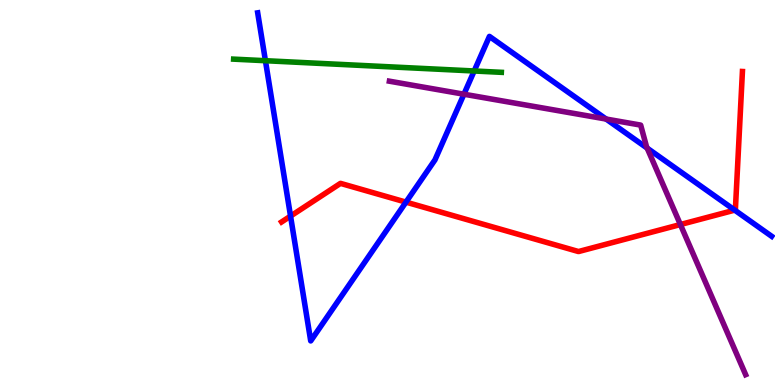[{'lines': ['blue', 'red'], 'intersections': [{'x': 3.75, 'y': 4.39}, {'x': 5.24, 'y': 4.75}, {'x': 9.48, 'y': 4.54}]}, {'lines': ['green', 'red'], 'intersections': []}, {'lines': ['purple', 'red'], 'intersections': [{'x': 8.78, 'y': 4.17}]}, {'lines': ['blue', 'green'], 'intersections': [{'x': 3.42, 'y': 8.42}, {'x': 6.12, 'y': 8.16}]}, {'lines': ['blue', 'purple'], 'intersections': [{'x': 5.99, 'y': 7.55}, {'x': 7.82, 'y': 6.91}, {'x': 8.35, 'y': 6.15}]}, {'lines': ['green', 'purple'], 'intersections': []}]